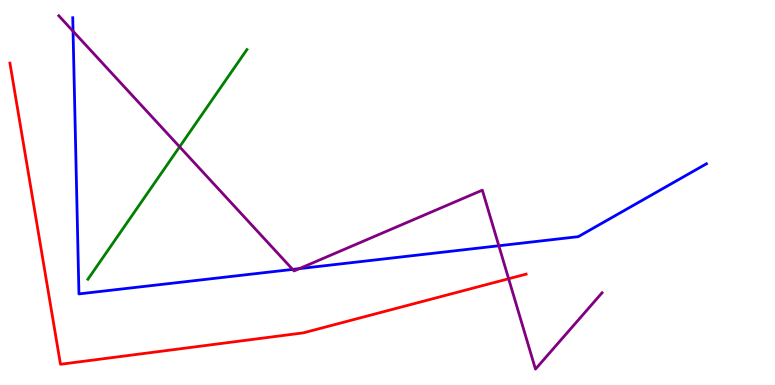[{'lines': ['blue', 'red'], 'intersections': []}, {'lines': ['green', 'red'], 'intersections': []}, {'lines': ['purple', 'red'], 'intersections': [{'x': 6.56, 'y': 2.76}]}, {'lines': ['blue', 'green'], 'intersections': []}, {'lines': ['blue', 'purple'], 'intersections': [{'x': 0.943, 'y': 9.19}, {'x': 3.78, 'y': 3.0}, {'x': 3.86, 'y': 3.02}, {'x': 6.44, 'y': 3.62}]}, {'lines': ['green', 'purple'], 'intersections': [{'x': 2.32, 'y': 6.19}]}]